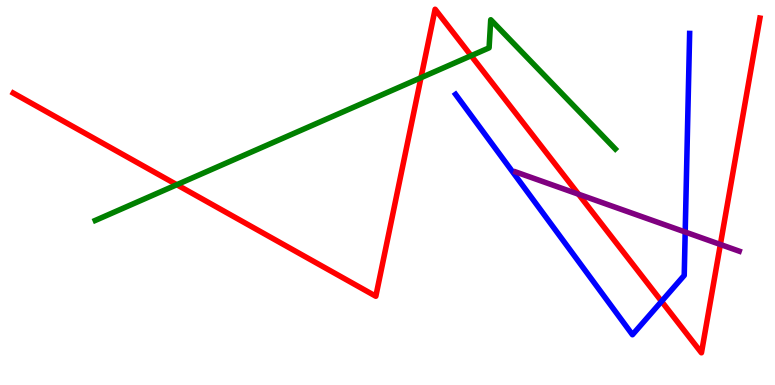[{'lines': ['blue', 'red'], 'intersections': [{'x': 8.54, 'y': 2.17}]}, {'lines': ['green', 'red'], 'intersections': [{'x': 2.28, 'y': 5.2}, {'x': 5.43, 'y': 7.98}, {'x': 6.08, 'y': 8.55}]}, {'lines': ['purple', 'red'], 'intersections': [{'x': 7.46, 'y': 4.96}, {'x': 9.3, 'y': 3.65}]}, {'lines': ['blue', 'green'], 'intersections': []}, {'lines': ['blue', 'purple'], 'intersections': [{'x': 8.84, 'y': 3.97}]}, {'lines': ['green', 'purple'], 'intersections': []}]